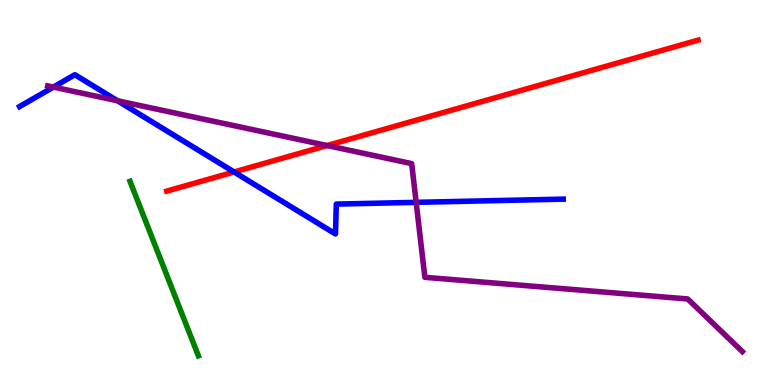[{'lines': ['blue', 'red'], 'intersections': [{'x': 3.02, 'y': 5.53}]}, {'lines': ['green', 'red'], 'intersections': []}, {'lines': ['purple', 'red'], 'intersections': [{'x': 4.22, 'y': 6.22}]}, {'lines': ['blue', 'green'], 'intersections': []}, {'lines': ['blue', 'purple'], 'intersections': [{'x': 0.689, 'y': 7.74}, {'x': 1.52, 'y': 7.38}, {'x': 5.37, 'y': 4.74}]}, {'lines': ['green', 'purple'], 'intersections': []}]